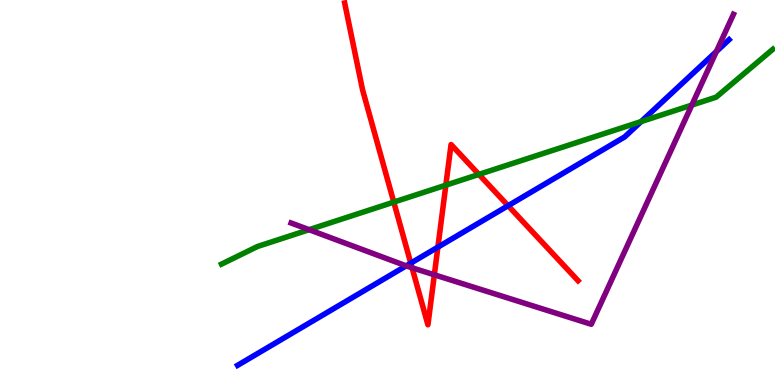[{'lines': ['blue', 'red'], 'intersections': [{'x': 5.3, 'y': 3.17}, {'x': 5.65, 'y': 3.58}, {'x': 6.56, 'y': 4.66}]}, {'lines': ['green', 'red'], 'intersections': [{'x': 5.08, 'y': 4.75}, {'x': 5.75, 'y': 5.19}, {'x': 6.18, 'y': 5.47}]}, {'lines': ['purple', 'red'], 'intersections': [{'x': 5.32, 'y': 3.04}, {'x': 5.6, 'y': 2.86}]}, {'lines': ['blue', 'green'], 'intersections': [{'x': 8.27, 'y': 6.84}]}, {'lines': ['blue', 'purple'], 'intersections': [{'x': 5.24, 'y': 3.09}, {'x': 9.24, 'y': 8.66}]}, {'lines': ['green', 'purple'], 'intersections': [{'x': 3.99, 'y': 4.03}, {'x': 8.93, 'y': 7.27}]}]